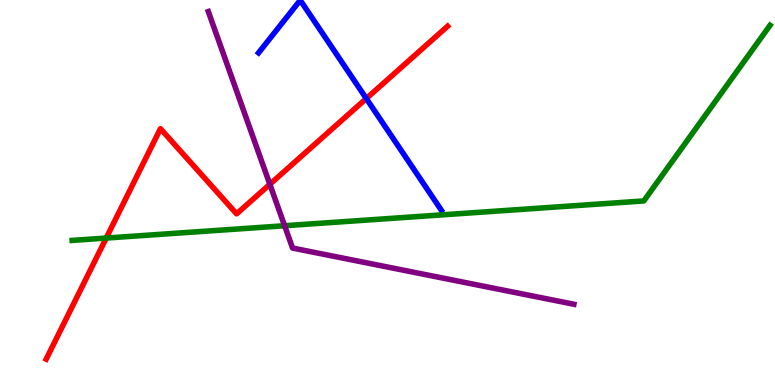[{'lines': ['blue', 'red'], 'intersections': [{'x': 4.73, 'y': 7.44}]}, {'lines': ['green', 'red'], 'intersections': [{'x': 1.37, 'y': 3.82}]}, {'lines': ['purple', 'red'], 'intersections': [{'x': 3.48, 'y': 5.21}]}, {'lines': ['blue', 'green'], 'intersections': []}, {'lines': ['blue', 'purple'], 'intersections': []}, {'lines': ['green', 'purple'], 'intersections': [{'x': 3.67, 'y': 4.14}]}]